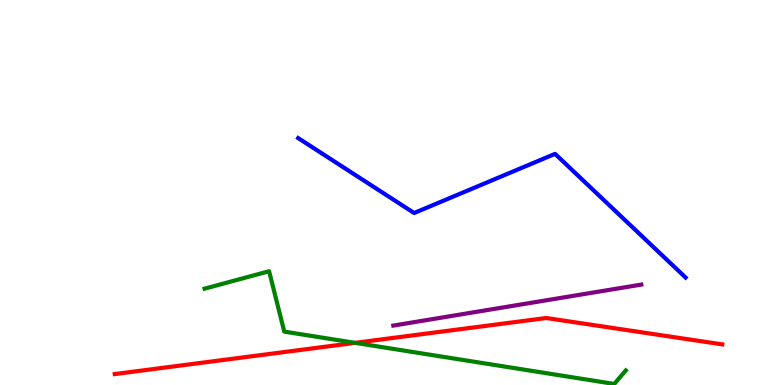[{'lines': ['blue', 'red'], 'intersections': []}, {'lines': ['green', 'red'], 'intersections': [{'x': 4.58, 'y': 1.09}]}, {'lines': ['purple', 'red'], 'intersections': []}, {'lines': ['blue', 'green'], 'intersections': []}, {'lines': ['blue', 'purple'], 'intersections': []}, {'lines': ['green', 'purple'], 'intersections': []}]